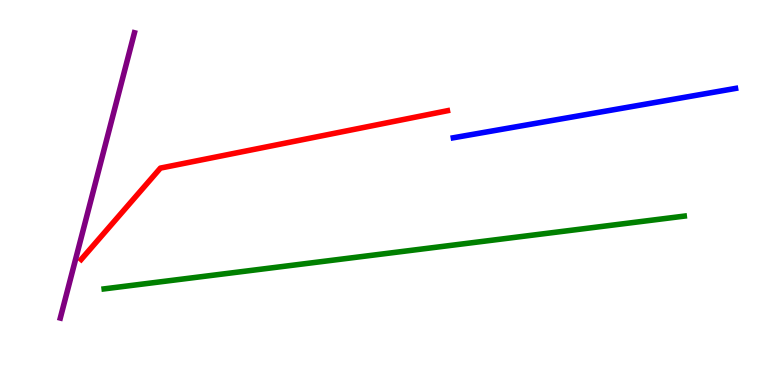[{'lines': ['blue', 'red'], 'intersections': []}, {'lines': ['green', 'red'], 'intersections': []}, {'lines': ['purple', 'red'], 'intersections': []}, {'lines': ['blue', 'green'], 'intersections': []}, {'lines': ['blue', 'purple'], 'intersections': []}, {'lines': ['green', 'purple'], 'intersections': []}]